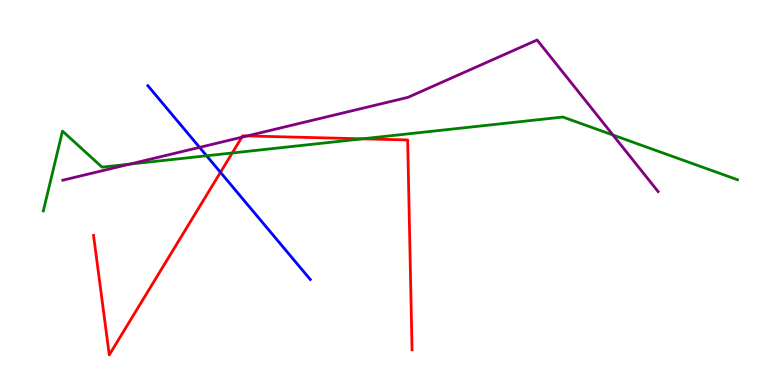[{'lines': ['blue', 'red'], 'intersections': [{'x': 2.84, 'y': 5.52}]}, {'lines': ['green', 'red'], 'intersections': [{'x': 3.0, 'y': 6.03}, {'x': 4.68, 'y': 6.39}]}, {'lines': ['purple', 'red'], 'intersections': [{'x': 3.12, 'y': 6.44}, {'x': 3.19, 'y': 6.47}]}, {'lines': ['blue', 'green'], 'intersections': [{'x': 2.67, 'y': 5.95}]}, {'lines': ['blue', 'purple'], 'intersections': [{'x': 2.57, 'y': 6.17}]}, {'lines': ['green', 'purple'], 'intersections': [{'x': 1.67, 'y': 5.74}, {'x': 7.91, 'y': 6.49}]}]